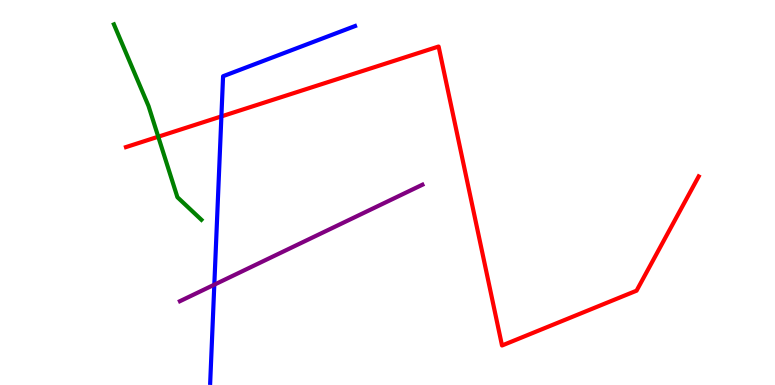[{'lines': ['blue', 'red'], 'intersections': [{'x': 2.86, 'y': 6.98}]}, {'lines': ['green', 'red'], 'intersections': [{'x': 2.04, 'y': 6.45}]}, {'lines': ['purple', 'red'], 'intersections': []}, {'lines': ['blue', 'green'], 'intersections': []}, {'lines': ['blue', 'purple'], 'intersections': [{'x': 2.77, 'y': 2.61}]}, {'lines': ['green', 'purple'], 'intersections': []}]